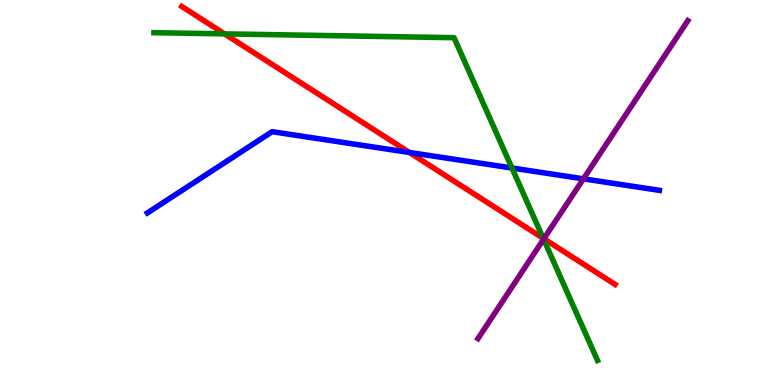[{'lines': ['blue', 'red'], 'intersections': [{'x': 5.28, 'y': 6.04}]}, {'lines': ['green', 'red'], 'intersections': [{'x': 2.9, 'y': 9.12}, {'x': 7.01, 'y': 3.81}]}, {'lines': ['purple', 'red'], 'intersections': [{'x': 7.02, 'y': 3.8}]}, {'lines': ['blue', 'green'], 'intersections': [{'x': 6.61, 'y': 5.64}]}, {'lines': ['blue', 'purple'], 'intersections': [{'x': 7.53, 'y': 5.36}]}, {'lines': ['green', 'purple'], 'intersections': [{'x': 7.01, 'y': 3.79}]}]